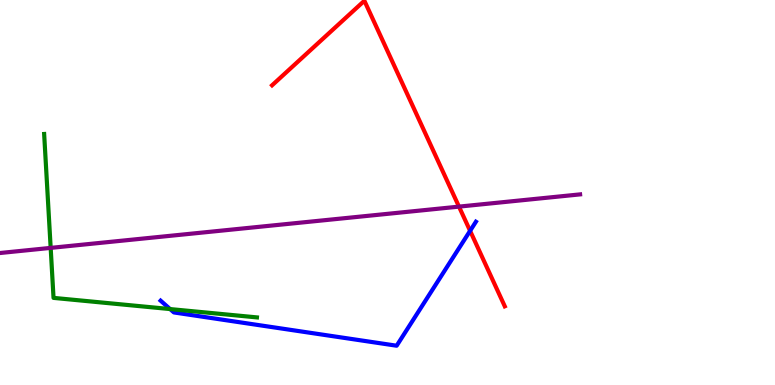[{'lines': ['blue', 'red'], 'intersections': [{'x': 6.07, 'y': 4.0}]}, {'lines': ['green', 'red'], 'intersections': []}, {'lines': ['purple', 'red'], 'intersections': [{'x': 5.92, 'y': 4.63}]}, {'lines': ['blue', 'green'], 'intersections': [{'x': 2.19, 'y': 1.97}]}, {'lines': ['blue', 'purple'], 'intersections': []}, {'lines': ['green', 'purple'], 'intersections': [{'x': 0.654, 'y': 3.56}]}]